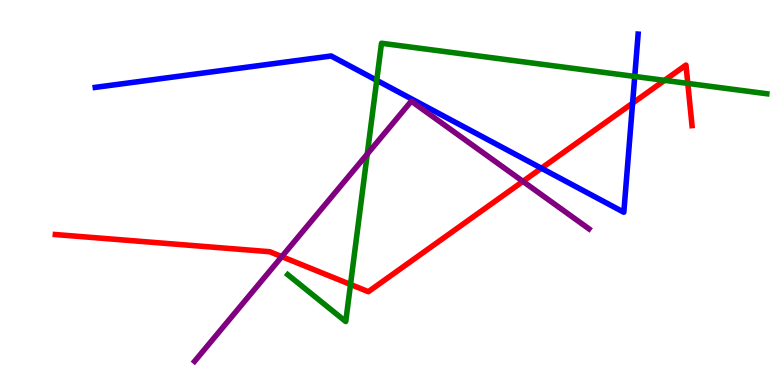[{'lines': ['blue', 'red'], 'intersections': [{'x': 6.99, 'y': 5.63}, {'x': 8.16, 'y': 7.32}]}, {'lines': ['green', 'red'], 'intersections': [{'x': 4.52, 'y': 2.61}, {'x': 8.57, 'y': 7.91}, {'x': 8.87, 'y': 7.83}]}, {'lines': ['purple', 'red'], 'intersections': [{'x': 3.64, 'y': 3.33}, {'x': 6.75, 'y': 5.29}]}, {'lines': ['blue', 'green'], 'intersections': [{'x': 4.86, 'y': 7.91}, {'x': 8.19, 'y': 8.01}]}, {'lines': ['blue', 'purple'], 'intersections': []}, {'lines': ['green', 'purple'], 'intersections': [{'x': 4.74, 'y': 6.0}]}]